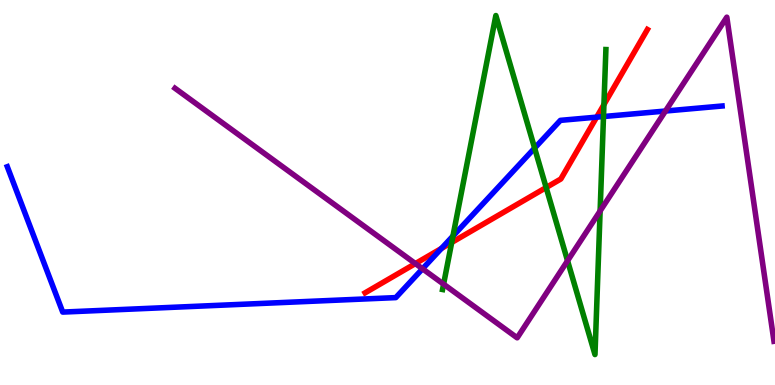[{'lines': ['blue', 'red'], 'intersections': [{'x': 5.7, 'y': 3.55}, {'x': 7.7, 'y': 6.96}]}, {'lines': ['green', 'red'], 'intersections': [{'x': 5.83, 'y': 3.7}, {'x': 7.05, 'y': 5.13}, {'x': 7.79, 'y': 7.28}]}, {'lines': ['purple', 'red'], 'intersections': [{'x': 5.36, 'y': 3.15}]}, {'lines': ['blue', 'green'], 'intersections': [{'x': 5.84, 'y': 3.87}, {'x': 6.9, 'y': 6.15}, {'x': 7.79, 'y': 6.97}]}, {'lines': ['blue', 'purple'], 'intersections': [{'x': 5.45, 'y': 3.02}, {'x': 8.59, 'y': 7.12}]}, {'lines': ['green', 'purple'], 'intersections': [{'x': 5.72, 'y': 2.62}, {'x': 7.32, 'y': 3.23}, {'x': 7.74, 'y': 4.52}]}]